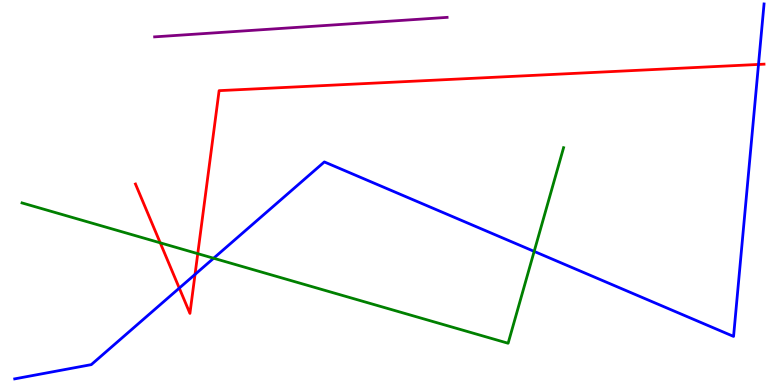[{'lines': ['blue', 'red'], 'intersections': [{'x': 2.31, 'y': 2.52}, {'x': 2.52, 'y': 2.87}, {'x': 9.79, 'y': 8.33}]}, {'lines': ['green', 'red'], 'intersections': [{'x': 2.07, 'y': 3.69}, {'x': 2.55, 'y': 3.41}]}, {'lines': ['purple', 'red'], 'intersections': []}, {'lines': ['blue', 'green'], 'intersections': [{'x': 2.76, 'y': 3.29}, {'x': 6.89, 'y': 3.47}]}, {'lines': ['blue', 'purple'], 'intersections': []}, {'lines': ['green', 'purple'], 'intersections': []}]